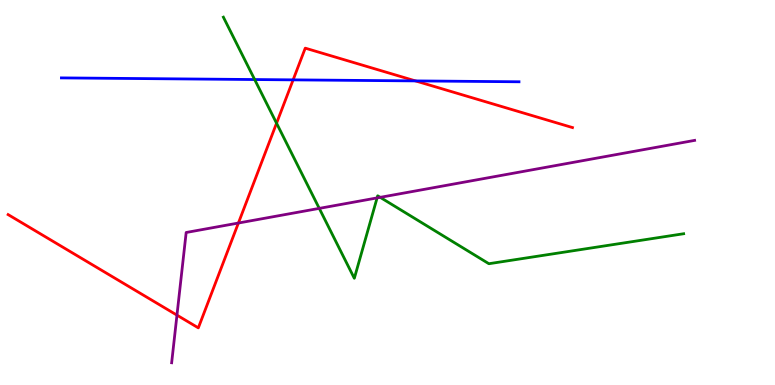[{'lines': ['blue', 'red'], 'intersections': [{'x': 3.78, 'y': 7.93}, {'x': 5.36, 'y': 7.9}]}, {'lines': ['green', 'red'], 'intersections': [{'x': 3.57, 'y': 6.8}]}, {'lines': ['purple', 'red'], 'intersections': [{'x': 2.28, 'y': 1.81}, {'x': 3.08, 'y': 4.21}]}, {'lines': ['blue', 'green'], 'intersections': [{'x': 3.29, 'y': 7.93}]}, {'lines': ['blue', 'purple'], 'intersections': []}, {'lines': ['green', 'purple'], 'intersections': [{'x': 4.12, 'y': 4.59}, {'x': 4.87, 'y': 4.86}, {'x': 4.91, 'y': 4.87}]}]